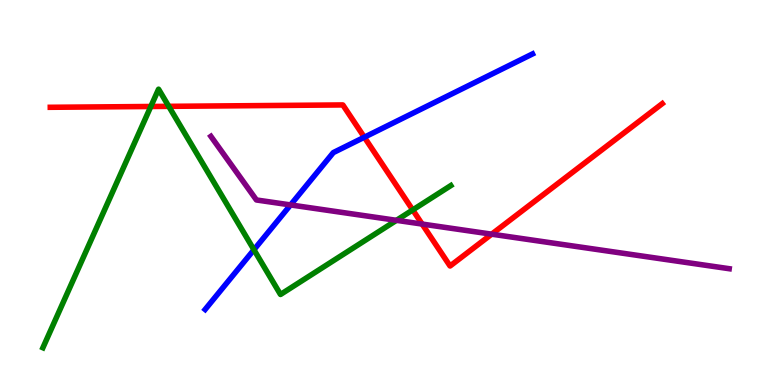[{'lines': ['blue', 'red'], 'intersections': [{'x': 4.7, 'y': 6.44}]}, {'lines': ['green', 'red'], 'intersections': [{'x': 1.95, 'y': 7.23}, {'x': 2.18, 'y': 7.24}, {'x': 5.33, 'y': 4.55}]}, {'lines': ['purple', 'red'], 'intersections': [{'x': 5.45, 'y': 4.18}, {'x': 6.34, 'y': 3.92}]}, {'lines': ['blue', 'green'], 'intersections': [{'x': 3.28, 'y': 3.51}]}, {'lines': ['blue', 'purple'], 'intersections': [{'x': 3.75, 'y': 4.68}]}, {'lines': ['green', 'purple'], 'intersections': [{'x': 5.12, 'y': 4.28}]}]